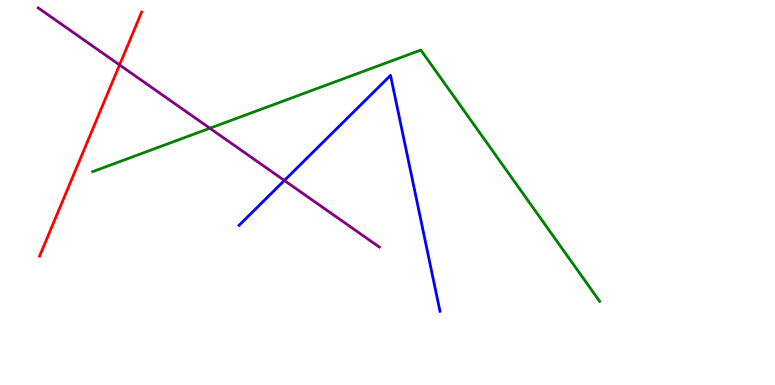[{'lines': ['blue', 'red'], 'intersections': []}, {'lines': ['green', 'red'], 'intersections': []}, {'lines': ['purple', 'red'], 'intersections': [{'x': 1.54, 'y': 8.31}]}, {'lines': ['blue', 'green'], 'intersections': []}, {'lines': ['blue', 'purple'], 'intersections': [{'x': 3.67, 'y': 5.31}]}, {'lines': ['green', 'purple'], 'intersections': [{'x': 2.71, 'y': 6.67}]}]